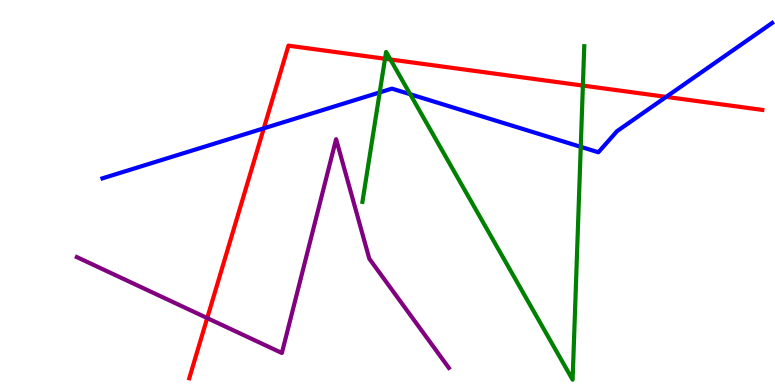[{'lines': ['blue', 'red'], 'intersections': [{'x': 3.4, 'y': 6.67}, {'x': 8.6, 'y': 7.48}]}, {'lines': ['green', 'red'], 'intersections': [{'x': 4.97, 'y': 8.47}, {'x': 5.04, 'y': 8.45}, {'x': 7.52, 'y': 7.78}]}, {'lines': ['purple', 'red'], 'intersections': [{'x': 2.67, 'y': 1.74}]}, {'lines': ['blue', 'green'], 'intersections': [{'x': 4.9, 'y': 7.6}, {'x': 5.29, 'y': 7.55}, {'x': 7.49, 'y': 6.19}]}, {'lines': ['blue', 'purple'], 'intersections': []}, {'lines': ['green', 'purple'], 'intersections': []}]